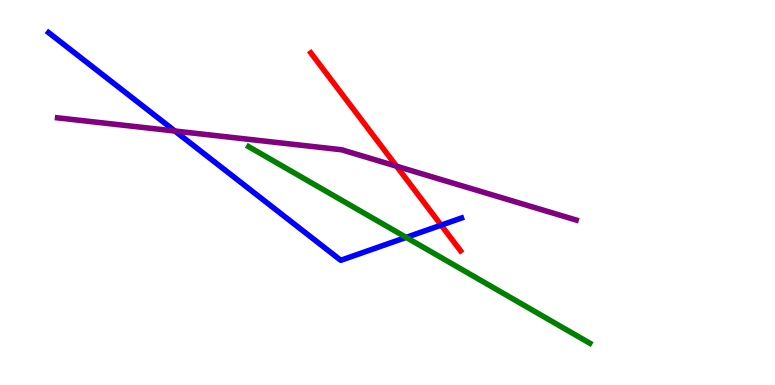[{'lines': ['blue', 'red'], 'intersections': [{'x': 5.69, 'y': 4.15}]}, {'lines': ['green', 'red'], 'intersections': []}, {'lines': ['purple', 'red'], 'intersections': [{'x': 5.12, 'y': 5.68}]}, {'lines': ['blue', 'green'], 'intersections': [{'x': 5.24, 'y': 3.83}]}, {'lines': ['blue', 'purple'], 'intersections': [{'x': 2.26, 'y': 6.6}]}, {'lines': ['green', 'purple'], 'intersections': []}]